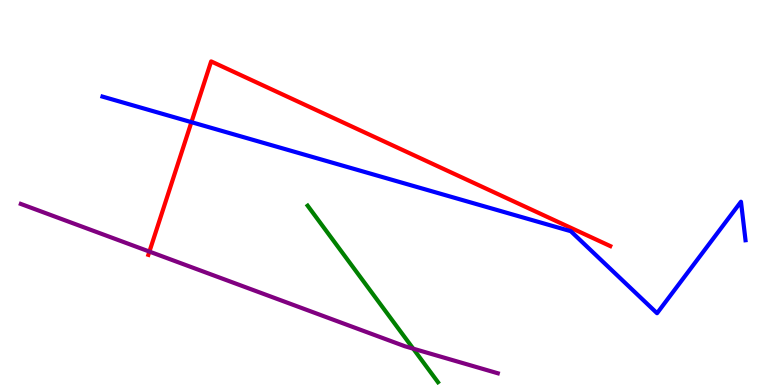[{'lines': ['blue', 'red'], 'intersections': [{'x': 2.47, 'y': 6.83}]}, {'lines': ['green', 'red'], 'intersections': []}, {'lines': ['purple', 'red'], 'intersections': [{'x': 1.93, 'y': 3.47}]}, {'lines': ['blue', 'green'], 'intersections': []}, {'lines': ['blue', 'purple'], 'intersections': []}, {'lines': ['green', 'purple'], 'intersections': [{'x': 5.33, 'y': 0.944}]}]